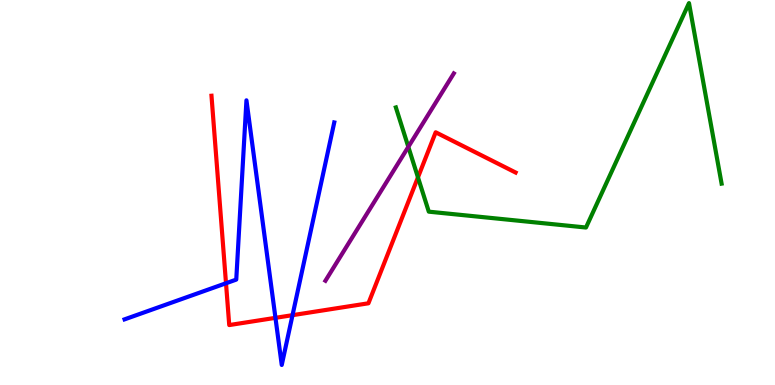[{'lines': ['blue', 'red'], 'intersections': [{'x': 2.92, 'y': 2.64}, {'x': 3.55, 'y': 1.74}, {'x': 3.77, 'y': 1.81}]}, {'lines': ['green', 'red'], 'intersections': [{'x': 5.39, 'y': 5.39}]}, {'lines': ['purple', 'red'], 'intersections': []}, {'lines': ['blue', 'green'], 'intersections': []}, {'lines': ['blue', 'purple'], 'intersections': []}, {'lines': ['green', 'purple'], 'intersections': [{'x': 5.27, 'y': 6.19}]}]